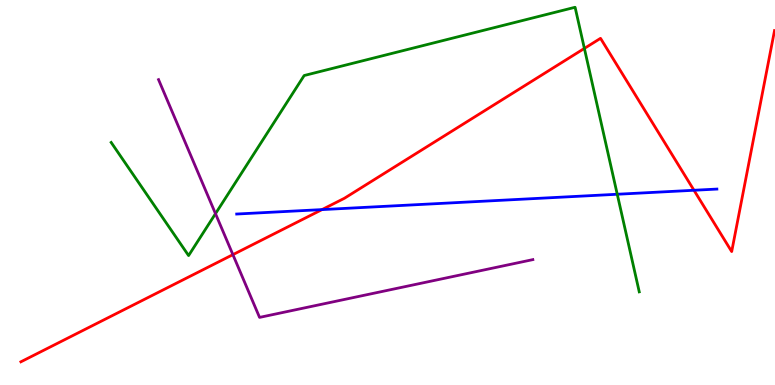[{'lines': ['blue', 'red'], 'intersections': [{'x': 4.16, 'y': 4.56}, {'x': 8.95, 'y': 5.06}]}, {'lines': ['green', 'red'], 'intersections': [{'x': 7.54, 'y': 8.74}]}, {'lines': ['purple', 'red'], 'intersections': [{'x': 3.01, 'y': 3.39}]}, {'lines': ['blue', 'green'], 'intersections': [{'x': 7.96, 'y': 4.95}]}, {'lines': ['blue', 'purple'], 'intersections': []}, {'lines': ['green', 'purple'], 'intersections': [{'x': 2.78, 'y': 4.45}]}]